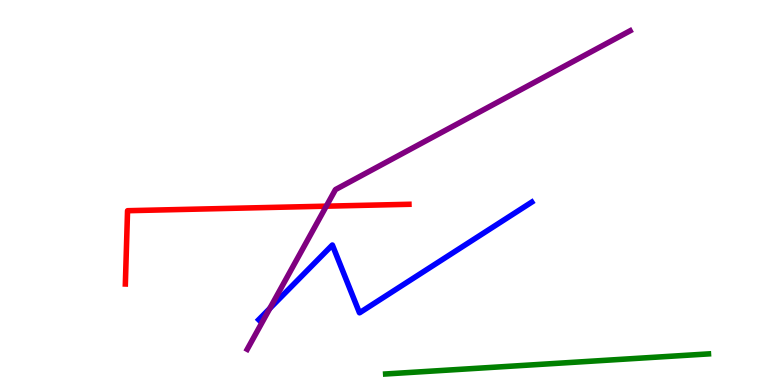[{'lines': ['blue', 'red'], 'intersections': []}, {'lines': ['green', 'red'], 'intersections': []}, {'lines': ['purple', 'red'], 'intersections': [{'x': 4.21, 'y': 4.64}]}, {'lines': ['blue', 'green'], 'intersections': []}, {'lines': ['blue', 'purple'], 'intersections': [{'x': 3.48, 'y': 1.99}]}, {'lines': ['green', 'purple'], 'intersections': []}]